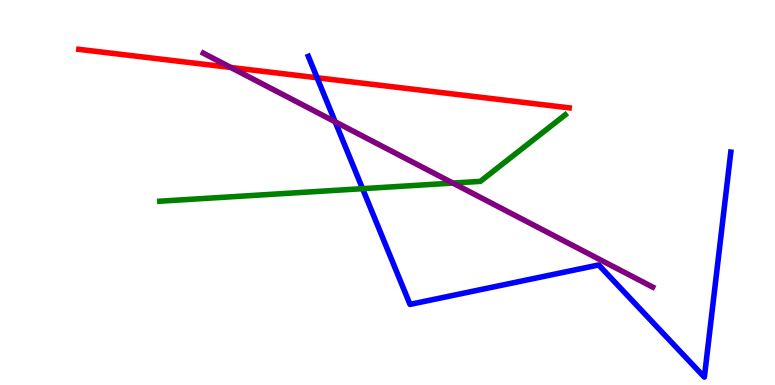[{'lines': ['blue', 'red'], 'intersections': [{'x': 4.09, 'y': 7.98}]}, {'lines': ['green', 'red'], 'intersections': []}, {'lines': ['purple', 'red'], 'intersections': [{'x': 2.98, 'y': 8.25}]}, {'lines': ['blue', 'green'], 'intersections': [{'x': 4.68, 'y': 5.1}]}, {'lines': ['blue', 'purple'], 'intersections': [{'x': 4.32, 'y': 6.84}]}, {'lines': ['green', 'purple'], 'intersections': [{'x': 5.84, 'y': 5.24}]}]